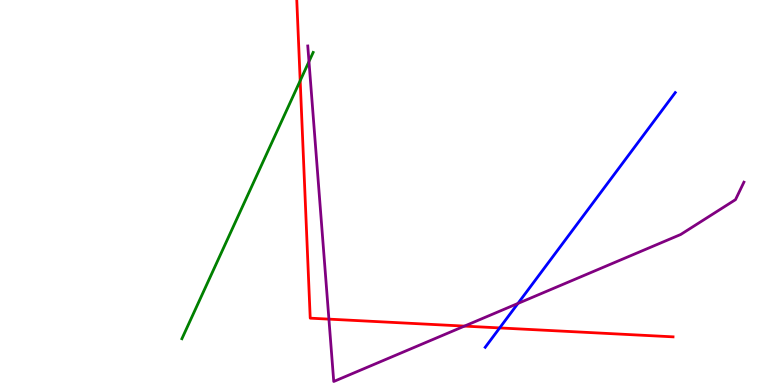[{'lines': ['blue', 'red'], 'intersections': [{'x': 6.45, 'y': 1.48}]}, {'lines': ['green', 'red'], 'intersections': [{'x': 3.87, 'y': 7.9}]}, {'lines': ['purple', 'red'], 'intersections': [{'x': 4.24, 'y': 1.71}, {'x': 5.99, 'y': 1.53}]}, {'lines': ['blue', 'green'], 'intersections': []}, {'lines': ['blue', 'purple'], 'intersections': [{'x': 6.68, 'y': 2.12}]}, {'lines': ['green', 'purple'], 'intersections': [{'x': 3.99, 'y': 8.4}]}]